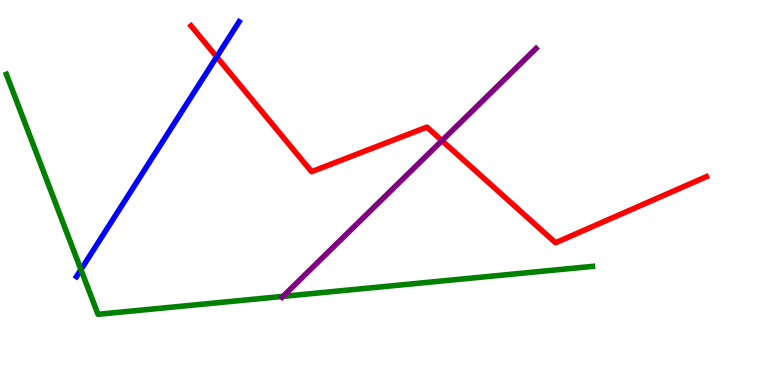[{'lines': ['blue', 'red'], 'intersections': [{'x': 2.8, 'y': 8.52}]}, {'lines': ['green', 'red'], 'intersections': []}, {'lines': ['purple', 'red'], 'intersections': [{'x': 5.7, 'y': 6.35}]}, {'lines': ['blue', 'green'], 'intersections': [{'x': 1.04, 'y': 3.0}]}, {'lines': ['blue', 'purple'], 'intersections': []}, {'lines': ['green', 'purple'], 'intersections': [{'x': 3.65, 'y': 2.3}]}]